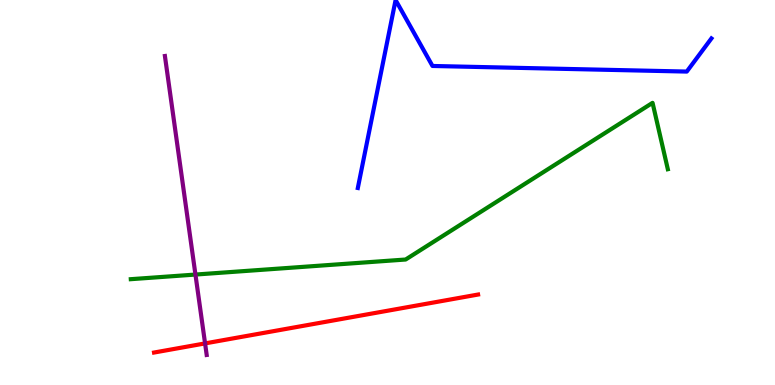[{'lines': ['blue', 'red'], 'intersections': []}, {'lines': ['green', 'red'], 'intersections': []}, {'lines': ['purple', 'red'], 'intersections': [{'x': 2.65, 'y': 1.08}]}, {'lines': ['blue', 'green'], 'intersections': []}, {'lines': ['blue', 'purple'], 'intersections': []}, {'lines': ['green', 'purple'], 'intersections': [{'x': 2.52, 'y': 2.87}]}]